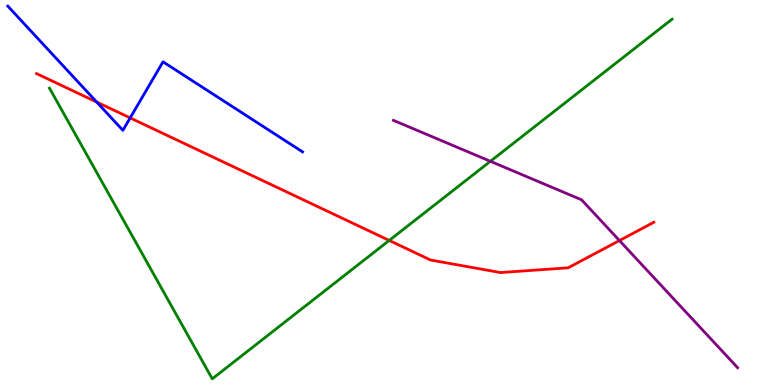[{'lines': ['blue', 'red'], 'intersections': [{'x': 1.25, 'y': 7.35}, {'x': 1.68, 'y': 6.94}]}, {'lines': ['green', 'red'], 'intersections': [{'x': 5.02, 'y': 3.75}]}, {'lines': ['purple', 'red'], 'intersections': [{'x': 7.99, 'y': 3.75}]}, {'lines': ['blue', 'green'], 'intersections': []}, {'lines': ['blue', 'purple'], 'intersections': []}, {'lines': ['green', 'purple'], 'intersections': [{'x': 6.33, 'y': 5.81}]}]